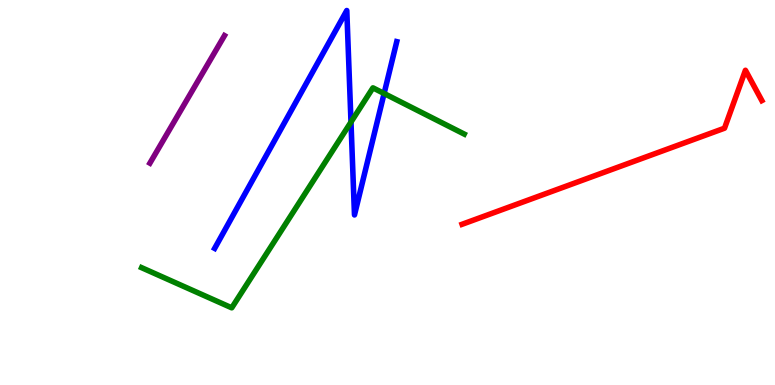[{'lines': ['blue', 'red'], 'intersections': []}, {'lines': ['green', 'red'], 'intersections': []}, {'lines': ['purple', 'red'], 'intersections': []}, {'lines': ['blue', 'green'], 'intersections': [{'x': 4.53, 'y': 6.83}, {'x': 4.96, 'y': 7.57}]}, {'lines': ['blue', 'purple'], 'intersections': []}, {'lines': ['green', 'purple'], 'intersections': []}]